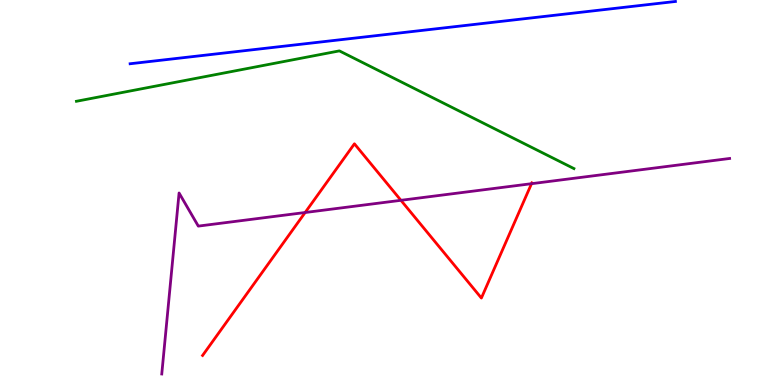[{'lines': ['blue', 'red'], 'intersections': []}, {'lines': ['green', 'red'], 'intersections': []}, {'lines': ['purple', 'red'], 'intersections': [{'x': 3.94, 'y': 4.48}, {'x': 5.17, 'y': 4.8}, {'x': 6.86, 'y': 5.23}]}, {'lines': ['blue', 'green'], 'intersections': []}, {'lines': ['blue', 'purple'], 'intersections': []}, {'lines': ['green', 'purple'], 'intersections': []}]